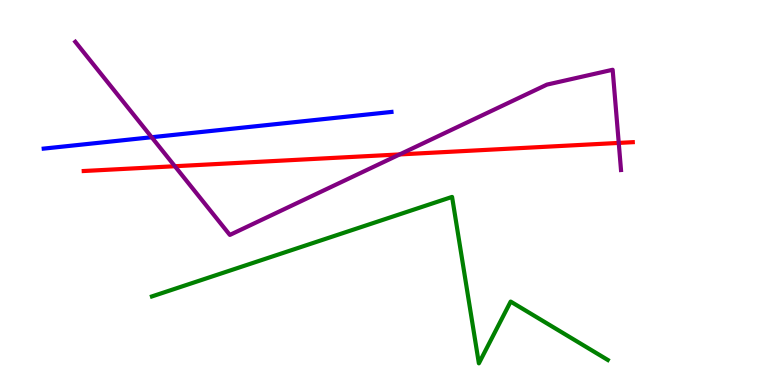[{'lines': ['blue', 'red'], 'intersections': []}, {'lines': ['green', 'red'], 'intersections': []}, {'lines': ['purple', 'red'], 'intersections': [{'x': 2.26, 'y': 5.68}, {'x': 5.16, 'y': 5.99}, {'x': 7.98, 'y': 6.29}]}, {'lines': ['blue', 'green'], 'intersections': []}, {'lines': ['blue', 'purple'], 'intersections': [{'x': 1.96, 'y': 6.44}]}, {'lines': ['green', 'purple'], 'intersections': []}]